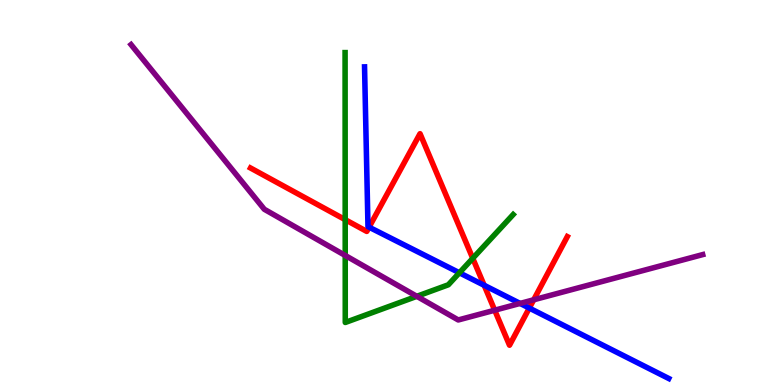[{'lines': ['blue', 'red'], 'intersections': [{'x': 4.76, 'y': 4.1}, {'x': 6.25, 'y': 2.59}, {'x': 6.83, 'y': 2.0}]}, {'lines': ['green', 'red'], 'intersections': [{'x': 4.45, 'y': 4.29}, {'x': 6.1, 'y': 3.29}]}, {'lines': ['purple', 'red'], 'intersections': [{'x': 6.38, 'y': 1.94}, {'x': 6.89, 'y': 2.21}]}, {'lines': ['blue', 'green'], 'intersections': [{'x': 5.93, 'y': 2.91}]}, {'lines': ['blue', 'purple'], 'intersections': [{'x': 6.71, 'y': 2.12}]}, {'lines': ['green', 'purple'], 'intersections': [{'x': 4.45, 'y': 3.36}, {'x': 5.38, 'y': 2.3}]}]